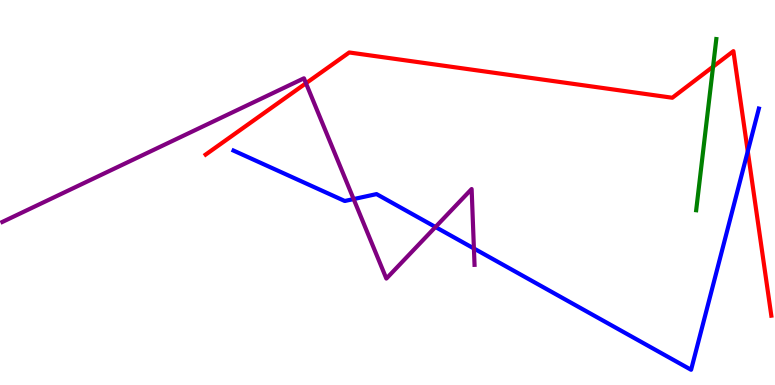[{'lines': ['blue', 'red'], 'intersections': [{'x': 9.65, 'y': 6.07}]}, {'lines': ['green', 'red'], 'intersections': [{'x': 9.2, 'y': 8.27}]}, {'lines': ['purple', 'red'], 'intersections': [{'x': 3.95, 'y': 7.84}]}, {'lines': ['blue', 'green'], 'intersections': []}, {'lines': ['blue', 'purple'], 'intersections': [{'x': 4.56, 'y': 4.83}, {'x': 5.62, 'y': 4.1}, {'x': 6.11, 'y': 3.55}]}, {'lines': ['green', 'purple'], 'intersections': []}]